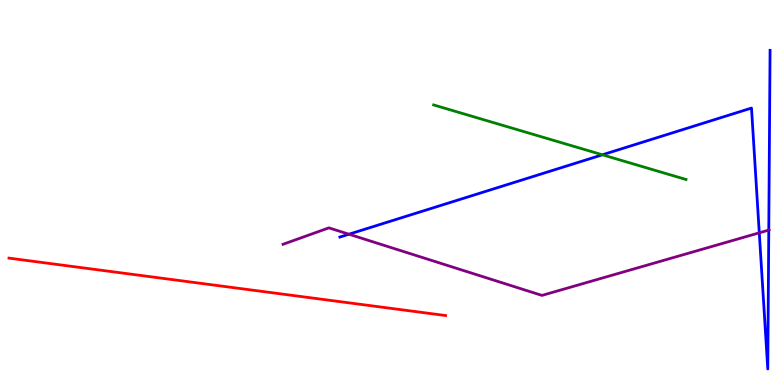[{'lines': ['blue', 'red'], 'intersections': []}, {'lines': ['green', 'red'], 'intersections': []}, {'lines': ['purple', 'red'], 'intersections': []}, {'lines': ['blue', 'green'], 'intersections': [{'x': 7.77, 'y': 5.98}]}, {'lines': ['blue', 'purple'], 'intersections': [{'x': 4.5, 'y': 3.92}, {'x': 9.8, 'y': 3.95}, {'x': 9.92, 'y': 4.02}]}, {'lines': ['green', 'purple'], 'intersections': []}]